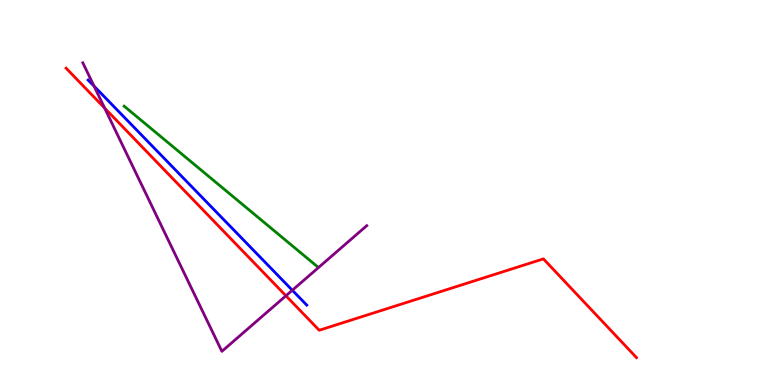[{'lines': ['blue', 'red'], 'intersections': []}, {'lines': ['green', 'red'], 'intersections': []}, {'lines': ['purple', 'red'], 'intersections': [{'x': 1.35, 'y': 7.19}, {'x': 3.69, 'y': 2.32}]}, {'lines': ['blue', 'green'], 'intersections': []}, {'lines': ['blue', 'purple'], 'intersections': [{'x': 1.21, 'y': 7.76}, {'x': 3.77, 'y': 2.46}]}, {'lines': ['green', 'purple'], 'intersections': []}]